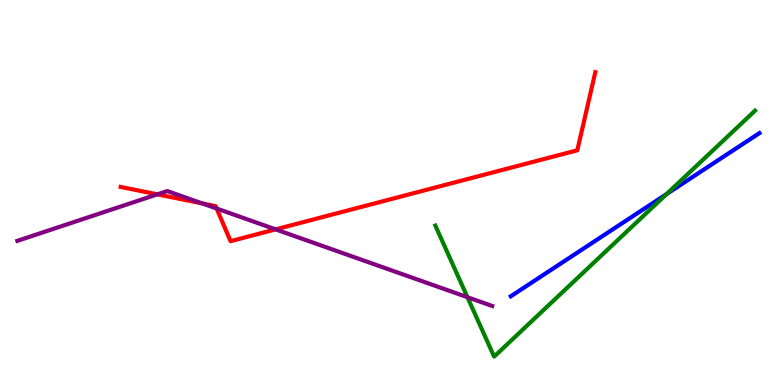[{'lines': ['blue', 'red'], 'intersections': []}, {'lines': ['green', 'red'], 'intersections': []}, {'lines': ['purple', 'red'], 'intersections': [{'x': 2.03, 'y': 4.95}, {'x': 2.61, 'y': 4.72}, {'x': 2.8, 'y': 4.58}, {'x': 3.56, 'y': 4.04}]}, {'lines': ['blue', 'green'], 'intersections': [{'x': 8.6, 'y': 4.96}]}, {'lines': ['blue', 'purple'], 'intersections': []}, {'lines': ['green', 'purple'], 'intersections': [{'x': 6.03, 'y': 2.28}]}]